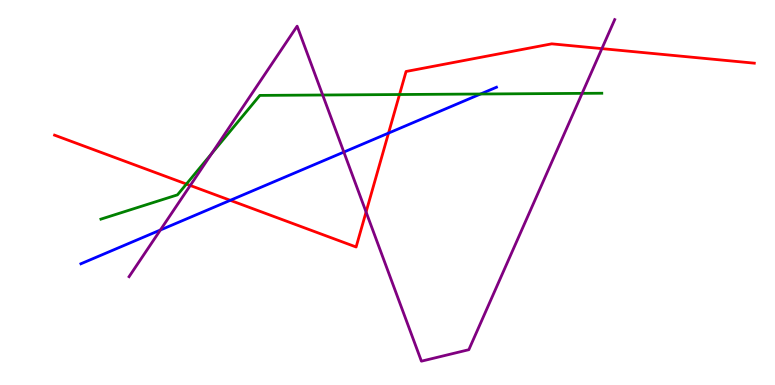[{'lines': ['blue', 'red'], 'intersections': [{'x': 2.97, 'y': 4.8}, {'x': 5.01, 'y': 6.54}]}, {'lines': ['green', 'red'], 'intersections': [{'x': 2.41, 'y': 5.22}, {'x': 5.15, 'y': 7.54}]}, {'lines': ['purple', 'red'], 'intersections': [{'x': 2.45, 'y': 5.18}, {'x': 4.72, 'y': 4.49}, {'x': 7.77, 'y': 8.74}]}, {'lines': ['blue', 'green'], 'intersections': [{'x': 6.2, 'y': 7.56}]}, {'lines': ['blue', 'purple'], 'intersections': [{'x': 2.07, 'y': 4.03}, {'x': 4.44, 'y': 6.05}]}, {'lines': ['green', 'purple'], 'intersections': [{'x': 2.73, 'y': 6.01}, {'x': 4.16, 'y': 7.53}, {'x': 7.51, 'y': 7.57}]}]